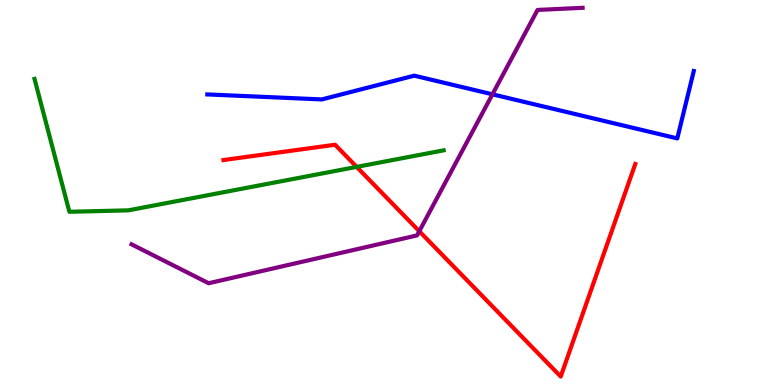[{'lines': ['blue', 'red'], 'intersections': []}, {'lines': ['green', 'red'], 'intersections': [{'x': 4.6, 'y': 5.67}]}, {'lines': ['purple', 'red'], 'intersections': [{'x': 5.41, 'y': 3.99}]}, {'lines': ['blue', 'green'], 'intersections': []}, {'lines': ['blue', 'purple'], 'intersections': [{'x': 6.35, 'y': 7.55}]}, {'lines': ['green', 'purple'], 'intersections': []}]